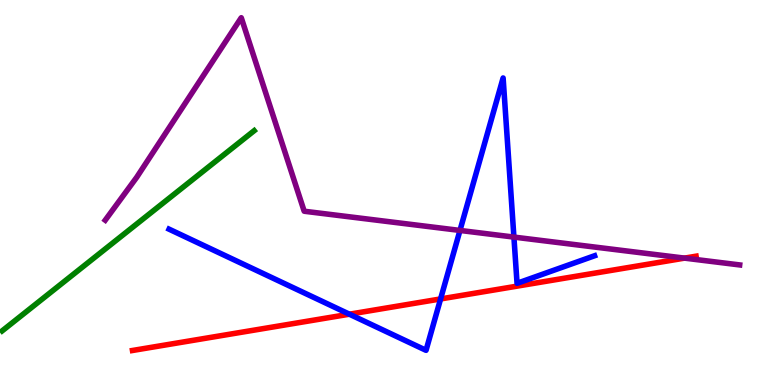[{'lines': ['blue', 'red'], 'intersections': [{'x': 4.51, 'y': 1.84}, {'x': 5.68, 'y': 2.24}]}, {'lines': ['green', 'red'], 'intersections': []}, {'lines': ['purple', 'red'], 'intersections': [{'x': 8.83, 'y': 3.3}]}, {'lines': ['blue', 'green'], 'intersections': []}, {'lines': ['blue', 'purple'], 'intersections': [{'x': 5.94, 'y': 4.01}, {'x': 6.63, 'y': 3.84}]}, {'lines': ['green', 'purple'], 'intersections': []}]